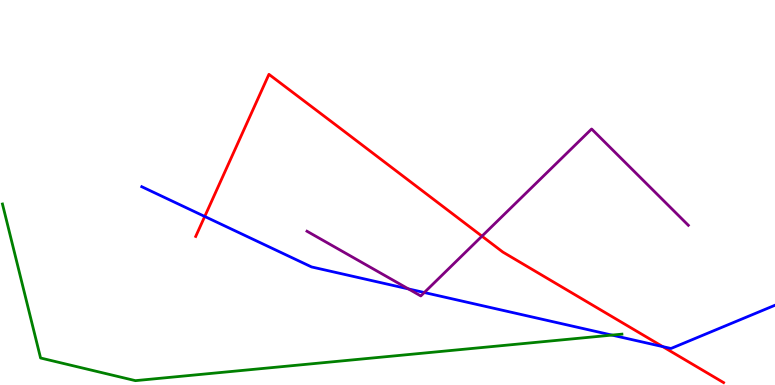[{'lines': ['blue', 'red'], 'intersections': [{'x': 2.64, 'y': 4.38}, {'x': 8.55, 'y': 0.997}]}, {'lines': ['green', 'red'], 'intersections': []}, {'lines': ['purple', 'red'], 'intersections': [{'x': 6.22, 'y': 3.87}]}, {'lines': ['blue', 'green'], 'intersections': [{'x': 7.9, 'y': 1.3}]}, {'lines': ['blue', 'purple'], 'intersections': [{'x': 5.27, 'y': 2.5}, {'x': 5.47, 'y': 2.4}]}, {'lines': ['green', 'purple'], 'intersections': []}]